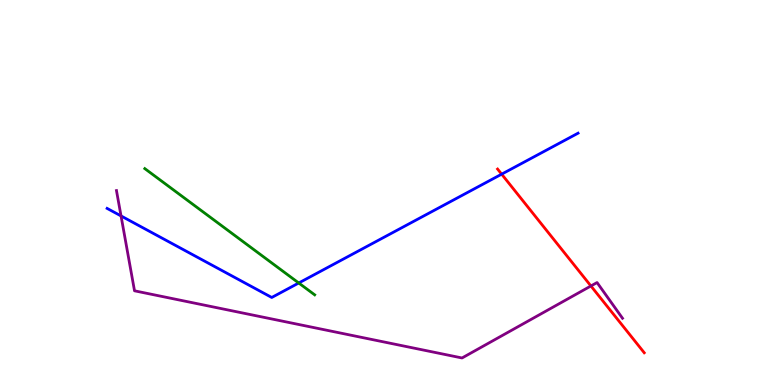[{'lines': ['blue', 'red'], 'intersections': [{'x': 6.47, 'y': 5.48}]}, {'lines': ['green', 'red'], 'intersections': []}, {'lines': ['purple', 'red'], 'intersections': [{'x': 7.62, 'y': 2.57}]}, {'lines': ['blue', 'green'], 'intersections': [{'x': 3.85, 'y': 2.65}]}, {'lines': ['blue', 'purple'], 'intersections': [{'x': 1.56, 'y': 4.39}]}, {'lines': ['green', 'purple'], 'intersections': []}]